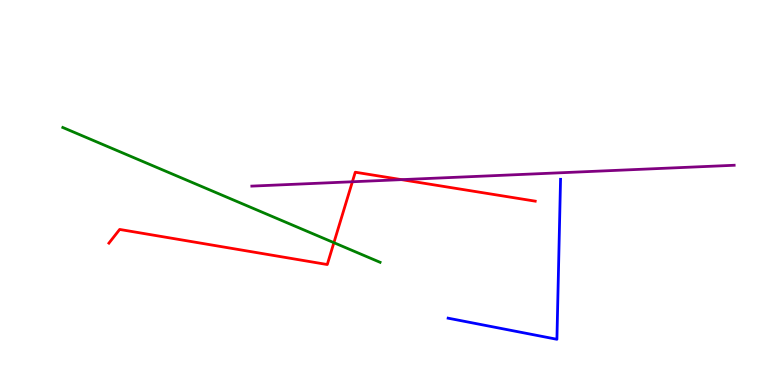[{'lines': ['blue', 'red'], 'intersections': []}, {'lines': ['green', 'red'], 'intersections': [{'x': 4.31, 'y': 3.7}]}, {'lines': ['purple', 'red'], 'intersections': [{'x': 4.55, 'y': 5.28}, {'x': 5.18, 'y': 5.33}]}, {'lines': ['blue', 'green'], 'intersections': []}, {'lines': ['blue', 'purple'], 'intersections': []}, {'lines': ['green', 'purple'], 'intersections': []}]